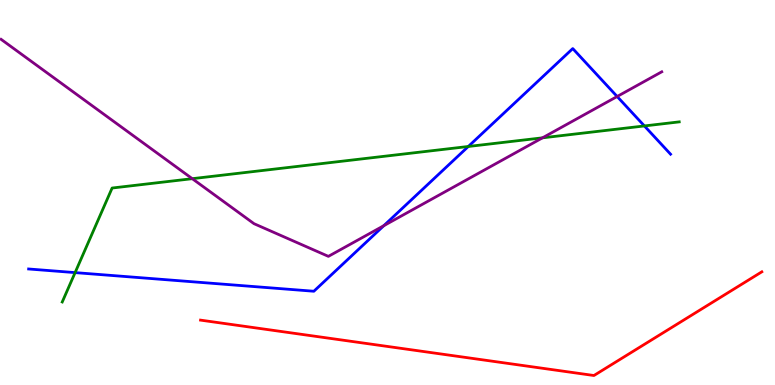[{'lines': ['blue', 'red'], 'intersections': []}, {'lines': ['green', 'red'], 'intersections': []}, {'lines': ['purple', 'red'], 'intersections': []}, {'lines': ['blue', 'green'], 'intersections': [{'x': 0.969, 'y': 2.92}, {'x': 6.04, 'y': 6.2}, {'x': 8.31, 'y': 6.73}]}, {'lines': ['blue', 'purple'], 'intersections': [{'x': 4.95, 'y': 4.14}, {'x': 7.96, 'y': 7.49}]}, {'lines': ['green', 'purple'], 'intersections': [{'x': 2.48, 'y': 5.36}, {'x': 7.0, 'y': 6.42}]}]